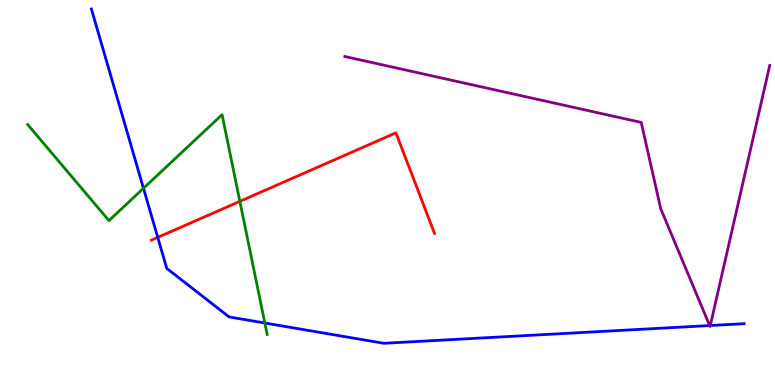[{'lines': ['blue', 'red'], 'intersections': [{'x': 2.04, 'y': 3.83}]}, {'lines': ['green', 'red'], 'intersections': [{'x': 3.09, 'y': 4.77}]}, {'lines': ['purple', 'red'], 'intersections': []}, {'lines': ['blue', 'green'], 'intersections': [{'x': 1.85, 'y': 5.11}, {'x': 3.42, 'y': 1.61}]}, {'lines': ['blue', 'purple'], 'intersections': [{'x': 9.16, 'y': 1.54}, {'x': 9.17, 'y': 1.54}]}, {'lines': ['green', 'purple'], 'intersections': []}]